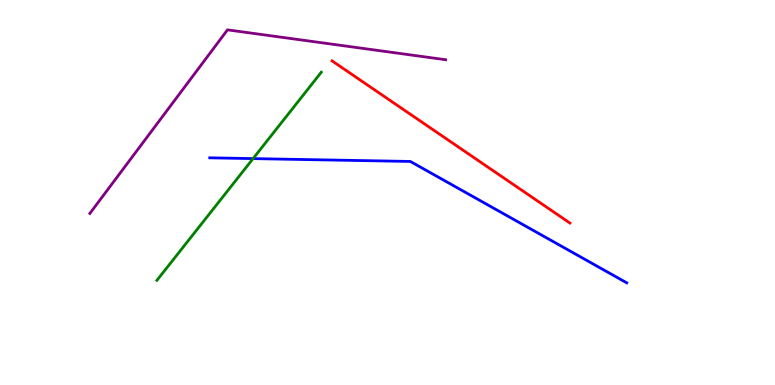[{'lines': ['blue', 'red'], 'intersections': []}, {'lines': ['green', 'red'], 'intersections': []}, {'lines': ['purple', 'red'], 'intersections': []}, {'lines': ['blue', 'green'], 'intersections': [{'x': 3.27, 'y': 5.88}]}, {'lines': ['blue', 'purple'], 'intersections': []}, {'lines': ['green', 'purple'], 'intersections': []}]